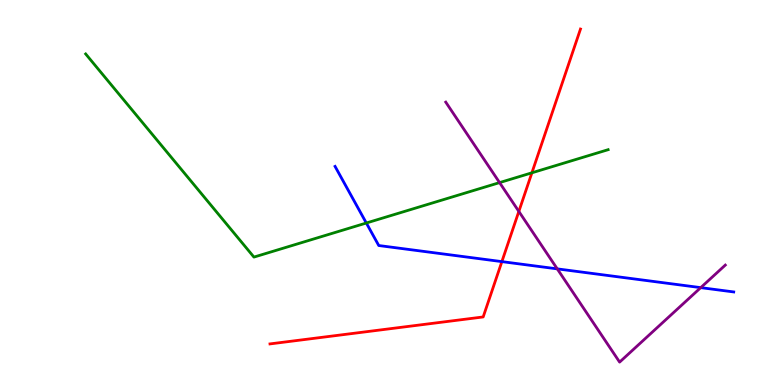[{'lines': ['blue', 'red'], 'intersections': [{'x': 6.48, 'y': 3.2}]}, {'lines': ['green', 'red'], 'intersections': [{'x': 6.86, 'y': 5.51}]}, {'lines': ['purple', 'red'], 'intersections': [{'x': 6.69, 'y': 4.51}]}, {'lines': ['blue', 'green'], 'intersections': [{'x': 4.73, 'y': 4.21}]}, {'lines': ['blue', 'purple'], 'intersections': [{'x': 7.19, 'y': 3.02}, {'x': 9.04, 'y': 2.53}]}, {'lines': ['green', 'purple'], 'intersections': [{'x': 6.45, 'y': 5.26}]}]